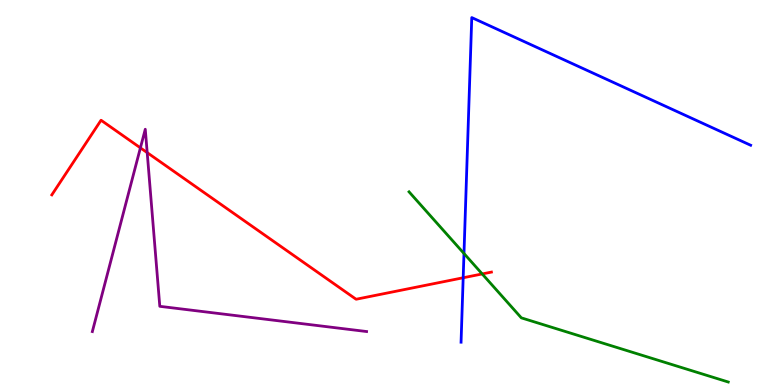[{'lines': ['blue', 'red'], 'intersections': [{'x': 5.98, 'y': 2.79}]}, {'lines': ['green', 'red'], 'intersections': [{'x': 6.22, 'y': 2.88}]}, {'lines': ['purple', 'red'], 'intersections': [{'x': 1.81, 'y': 6.16}, {'x': 1.9, 'y': 6.04}]}, {'lines': ['blue', 'green'], 'intersections': [{'x': 5.99, 'y': 3.42}]}, {'lines': ['blue', 'purple'], 'intersections': []}, {'lines': ['green', 'purple'], 'intersections': []}]